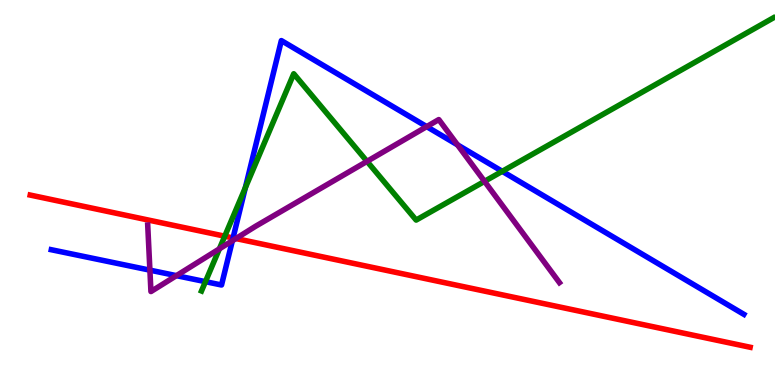[{'lines': ['blue', 'red'], 'intersections': [{'x': 3.01, 'y': 3.82}]}, {'lines': ['green', 'red'], 'intersections': [{'x': 2.9, 'y': 3.87}]}, {'lines': ['purple', 'red'], 'intersections': [{'x': 3.04, 'y': 3.8}]}, {'lines': ['blue', 'green'], 'intersections': [{'x': 2.65, 'y': 2.68}, {'x': 3.17, 'y': 5.12}, {'x': 6.48, 'y': 5.55}]}, {'lines': ['blue', 'purple'], 'intersections': [{'x': 1.93, 'y': 2.98}, {'x': 2.28, 'y': 2.84}, {'x': 3.0, 'y': 3.75}, {'x': 5.51, 'y': 6.71}, {'x': 5.9, 'y': 6.24}]}, {'lines': ['green', 'purple'], 'intersections': [{'x': 2.83, 'y': 3.54}, {'x': 4.74, 'y': 5.81}, {'x': 6.25, 'y': 5.29}]}]